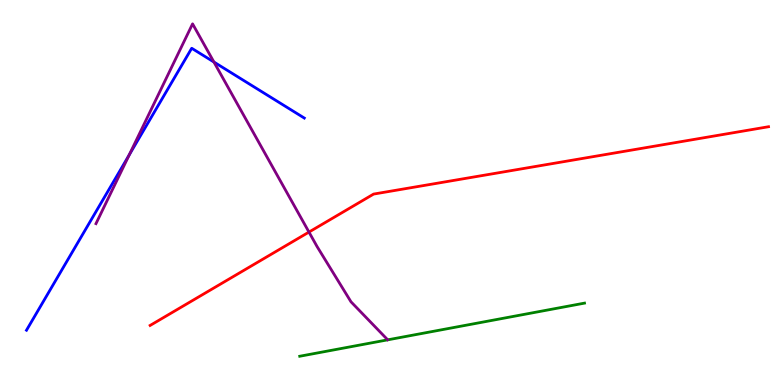[{'lines': ['blue', 'red'], 'intersections': []}, {'lines': ['green', 'red'], 'intersections': []}, {'lines': ['purple', 'red'], 'intersections': [{'x': 3.99, 'y': 3.97}]}, {'lines': ['blue', 'green'], 'intersections': []}, {'lines': ['blue', 'purple'], 'intersections': [{'x': 1.67, 'y': 5.97}, {'x': 2.76, 'y': 8.39}]}, {'lines': ['green', 'purple'], 'intersections': []}]